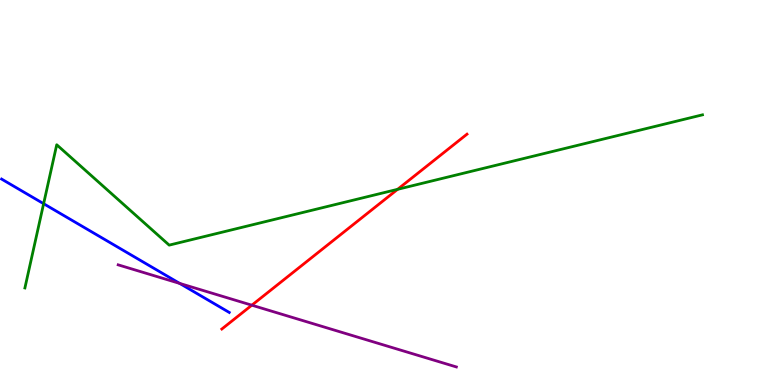[{'lines': ['blue', 'red'], 'intersections': []}, {'lines': ['green', 'red'], 'intersections': [{'x': 5.13, 'y': 5.08}]}, {'lines': ['purple', 'red'], 'intersections': [{'x': 3.25, 'y': 2.07}]}, {'lines': ['blue', 'green'], 'intersections': [{'x': 0.563, 'y': 4.71}]}, {'lines': ['blue', 'purple'], 'intersections': [{'x': 2.32, 'y': 2.64}]}, {'lines': ['green', 'purple'], 'intersections': []}]